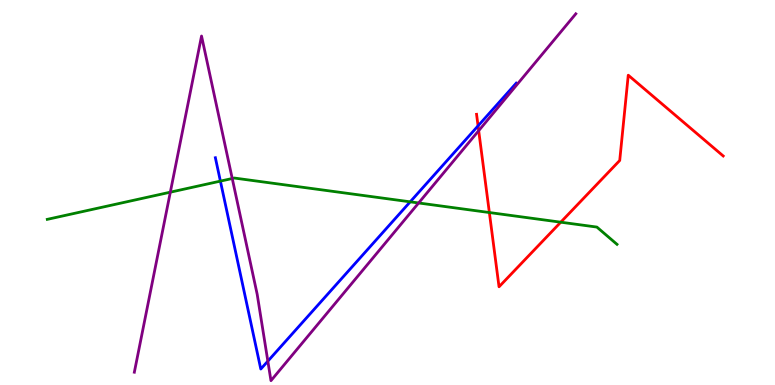[{'lines': ['blue', 'red'], 'intersections': [{'x': 6.17, 'y': 6.73}]}, {'lines': ['green', 'red'], 'intersections': [{'x': 6.31, 'y': 4.48}, {'x': 7.24, 'y': 4.23}]}, {'lines': ['purple', 'red'], 'intersections': [{'x': 6.18, 'y': 6.61}]}, {'lines': ['blue', 'green'], 'intersections': [{'x': 2.84, 'y': 5.3}, {'x': 5.29, 'y': 4.76}]}, {'lines': ['blue', 'purple'], 'intersections': [{'x': 3.46, 'y': 0.619}]}, {'lines': ['green', 'purple'], 'intersections': [{'x': 2.2, 'y': 5.01}, {'x': 3.0, 'y': 5.36}, {'x': 5.4, 'y': 4.73}]}]